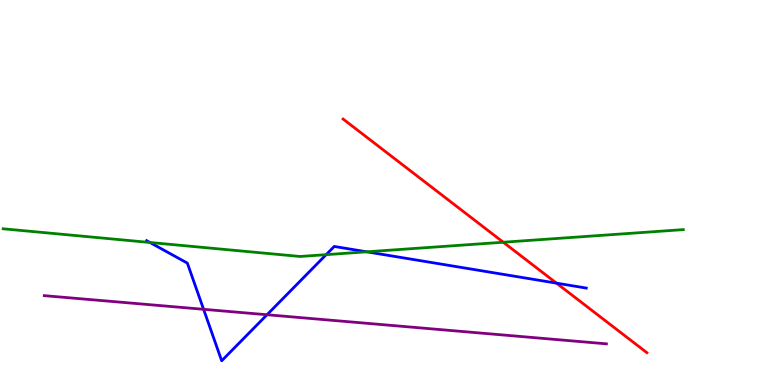[{'lines': ['blue', 'red'], 'intersections': [{'x': 7.18, 'y': 2.65}]}, {'lines': ['green', 'red'], 'intersections': [{'x': 6.49, 'y': 3.71}]}, {'lines': ['purple', 'red'], 'intersections': []}, {'lines': ['blue', 'green'], 'intersections': [{'x': 1.93, 'y': 3.7}, {'x': 4.21, 'y': 3.39}, {'x': 4.73, 'y': 3.46}]}, {'lines': ['blue', 'purple'], 'intersections': [{'x': 2.63, 'y': 1.97}, {'x': 3.45, 'y': 1.82}]}, {'lines': ['green', 'purple'], 'intersections': []}]